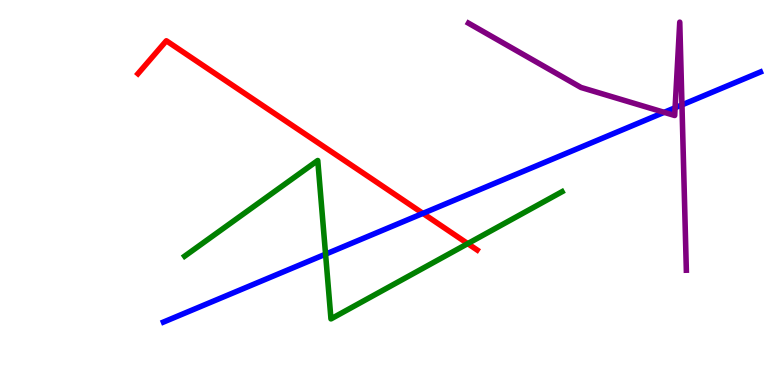[{'lines': ['blue', 'red'], 'intersections': [{'x': 5.46, 'y': 4.46}]}, {'lines': ['green', 'red'], 'intersections': [{'x': 6.04, 'y': 3.67}]}, {'lines': ['purple', 'red'], 'intersections': []}, {'lines': ['blue', 'green'], 'intersections': [{'x': 4.2, 'y': 3.4}]}, {'lines': ['blue', 'purple'], 'intersections': [{'x': 8.57, 'y': 7.08}, {'x': 8.71, 'y': 7.2}, {'x': 8.8, 'y': 7.28}]}, {'lines': ['green', 'purple'], 'intersections': []}]